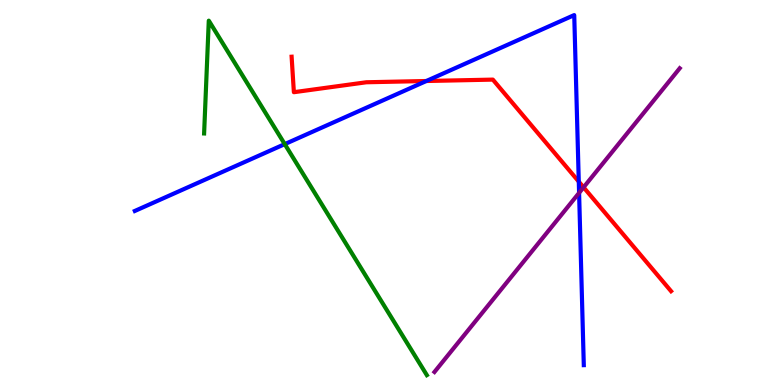[{'lines': ['blue', 'red'], 'intersections': [{'x': 5.5, 'y': 7.9}, {'x': 7.47, 'y': 5.28}]}, {'lines': ['green', 'red'], 'intersections': []}, {'lines': ['purple', 'red'], 'intersections': [{'x': 7.53, 'y': 5.13}]}, {'lines': ['blue', 'green'], 'intersections': [{'x': 3.67, 'y': 6.26}]}, {'lines': ['blue', 'purple'], 'intersections': [{'x': 7.47, 'y': 4.99}]}, {'lines': ['green', 'purple'], 'intersections': []}]